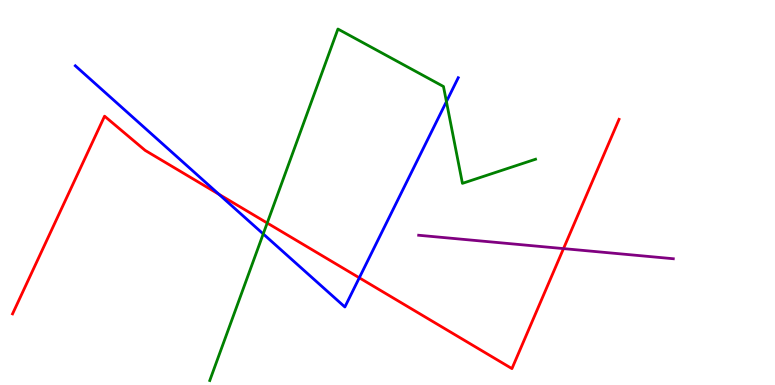[{'lines': ['blue', 'red'], 'intersections': [{'x': 2.82, 'y': 4.95}, {'x': 4.64, 'y': 2.78}]}, {'lines': ['green', 'red'], 'intersections': [{'x': 3.45, 'y': 4.21}]}, {'lines': ['purple', 'red'], 'intersections': [{'x': 7.27, 'y': 3.54}]}, {'lines': ['blue', 'green'], 'intersections': [{'x': 3.4, 'y': 3.92}, {'x': 5.76, 'y': 7.36}]}, {'lines': ['blue', 'purple'], 'intersections': []}, {'lines': ['green', 'purple'], 'intersections': []}]